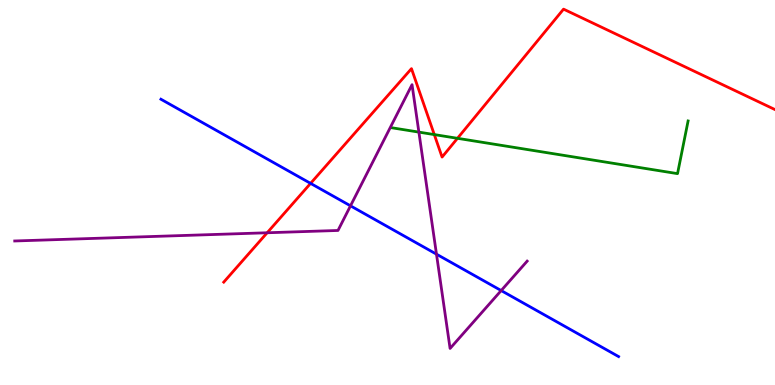[{'lines': ['blue', 'red'], 'intersections': [{'x': 4.01, 'y': 5.24}]}, {'lines': ['green', 'red'], 'intersections': [{'x': 5.6, 'y': 6.5}, {'x': 5.9, 'y': 6.41}]}, {'lines': ['purple', 'red'], 'intersections': [{'x': 3.45, 'y': 3.95}]}, {'lines': ['blue', 'green'], 'intersections': []}, {'lines': ['blue', 'purple'], 'intersections': [{'x': 4.52, 'y': 4.65}, {'x': 5.63, 'y': 3.4}, {'x': 6.47, 'y': 2.45}]}, {'lines': ['green', 'purple'], 'intersections': [{'x': 5.4, 'y': 6.57}]}]